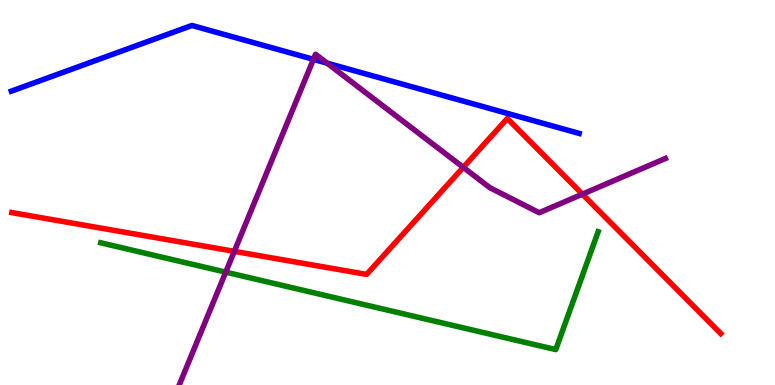[{'lines': ['blue', 'red'], 'intersections': []}, {'lines': ['green', 'red'], 'intersections': []}, {'lines': ['purple', 'red'], 'intersections': [{'x': 3.02, 'y': 3.47}, {'x': 5.98, 'y': 5.65}, {'x': 7.51, 'y': 4.96}]}, {'lines': ['blue', 'green'], 'intersections': []}, {'lines': ['blue', 'purple'], 'intersections': [{'x': 4.04, 'y': 8.46}, {'x': 4.22, 'y': 8.36}]}, {'lines': ['green', 'purple'], 'intersections': [{'x': 2.91, 'y': 2.93}]}]